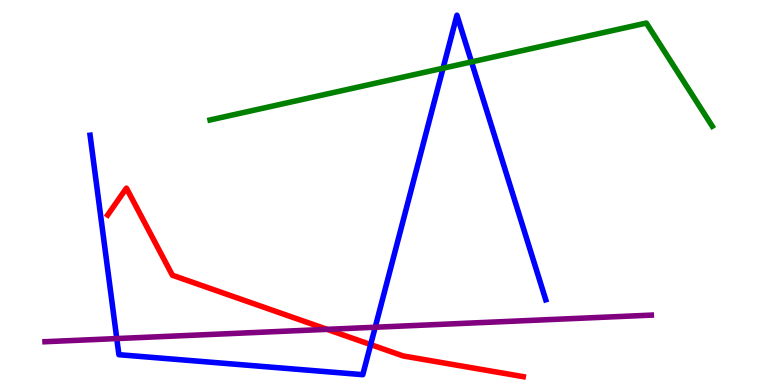[{'lines': ['blue', 'red'], 'intersections': [{'x': 4.78, 'y': 1.05}]}, {'lines': ['green', 'red'], 'intersections': []}, {'lines': ['purple', 'red'], 'intersections': [{'x': 4.22, 'y': 1.45}]}, {'lines': ['blue', 'green'], 'intersections': [{'x': 5.72, 'y': 8.23}, {'x': 6.08, 'y': 8.39}]}, {'lines': ['blue', 'purple'], 'intersections': [{'x': 1.51, 'y': 1.21}, {'x': 4.84, 'y': 1.5}]}, {'lines': ['green', 'purple'], 'intersections': []}]